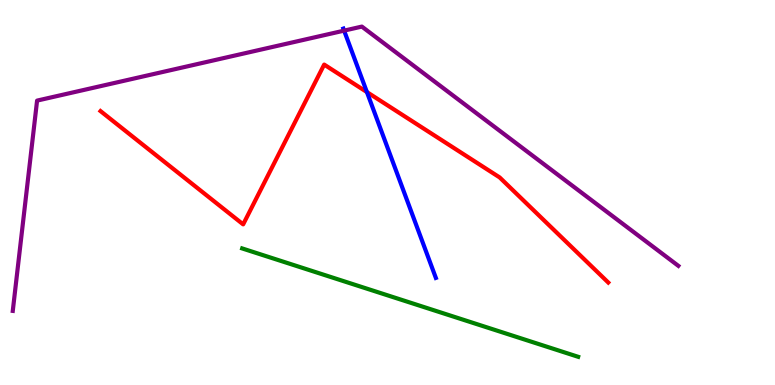[{'lines': ['blue', 'red'], 'intersections': [{'x': 4.73, 'y': 7.61}]}, {'lines': ['green', 'red'], 'intersections': []}, {'lines': ['purple', 'red'], 'intersections': []}, {'lines': ['blue', 'green'], 'intersections': []}, {'lines': ['blue', 'purple'], 'intersections': [{'x': 4.44, 'y': 9.2}]}, {'lines': ['green', 'purple'], 'intersections': []}]